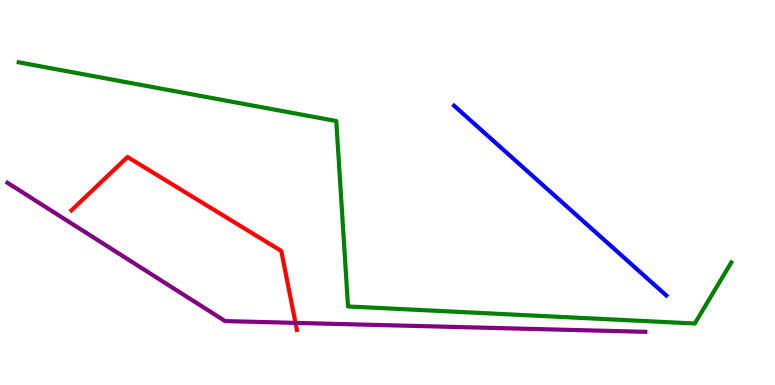[{'lines': ['blue', 'red'], 'intersections': []}, {'lines': ['green', 'red'], 'intersections': []}, {'lines': ['purple', 'red'], 'intersections': [{'x': 3.81, 'y': 1.61}]}, {'lines': ['blue', 'green'], 'intersections': []}, {'lines': ['blue', 'purple'], 'intersections': []}, {'lines': ['green', 'purple'], 'intersections': []}]